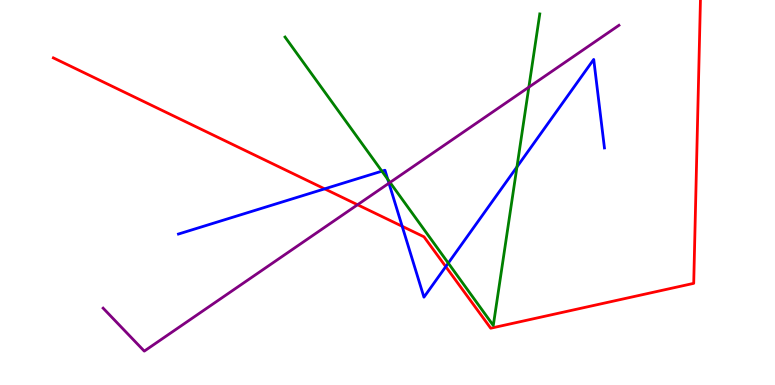[{'lines': ['blue', 'red'], 'intersections': [{'x': 4.19, 'y': 5.09}, {'x': 5.19, 'y': 4.12}, {'x': 5.75, 'y': 3.07}]}, {'lines': ['green', 'red'], 'intersections': []}, {'lines': ['purple', 'red'], 'intersections': [{'x': 4.61, 'y': 4.68}]}, {'lines': ['blue', 'green'], 'intersections': [{'x': 4.93, 'y': 5.55}, {'x': 5.0, 'y': 5.34}, {'x': 5.78, 'y': 3.17}, {'x': 6.67, 'y': 5.66}]}, {'lines': ['blue', 'purple'], 'intersections': [{'x': 5.02, 'y': 5.24}]}, {'lines': ['green', 'purple'], 'intersections': [{'x': 5.03, 'y': 5.26}, {'x': 6.82, 'y': 7.74}]}]